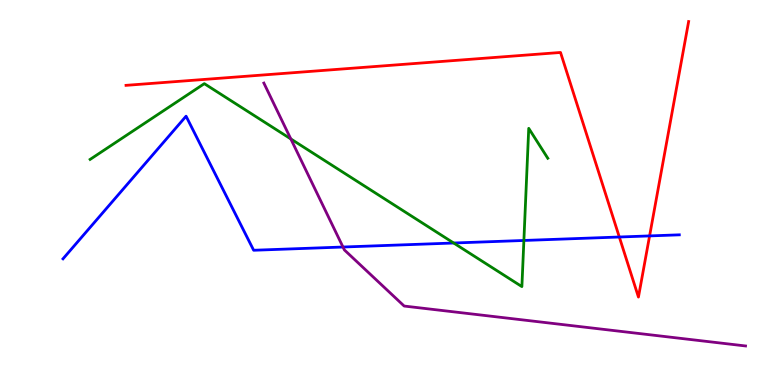[{'lines': ['blue', 'red'], 'intersections': [{'x': 7.99, 'y': 3.84}, {'x': 8.38, 'y': 3.87}]}, {'lines': ['green', 'red'], 'intersections': []}, {'lines': ['purple', 'red'], 'intersections': []}, {'lines': ['blue', 'green'], 'intersections': [{'x': 5.85, 'y': 3.69}, {'x': 6.76, 'y': 3.75}]}, {'lines': ['blue', 'purple'], 'intersections': [{'x': 4.43, 'y': 3.58}]}, {'lines': ['green', 'purple'], 'intersections': [{'x': 3.75, 'y': 6.39}]}]